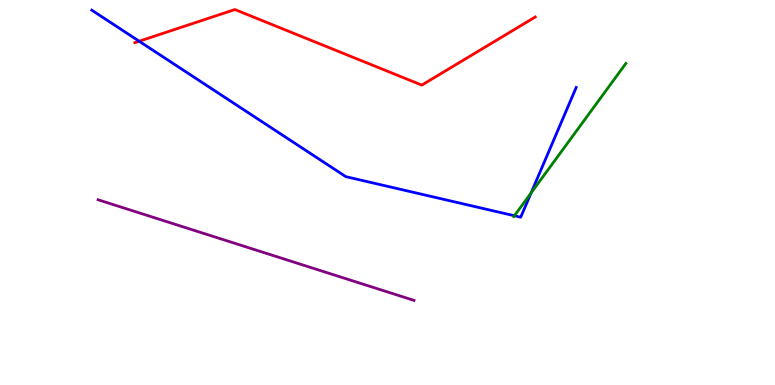[{'lines': ['blue', 'red'], 'intersections': [{'x': 1.8, 'y': 8.93}]}, {'lines': ['green', 'red'], 'intersections': []}, {'lines': ['purple', 'red'], 'intersections': []}, {'lines': ['blue', 'green'], 'intersections': [{'x': 6.64, 'y': 4.4}, {'x': 6.85, 'y': 4.99}]}, {'lines': ['blue', 'purple'], 'intersections': []}, {'lines': ['green', 'purple'], 'intersections': []}]